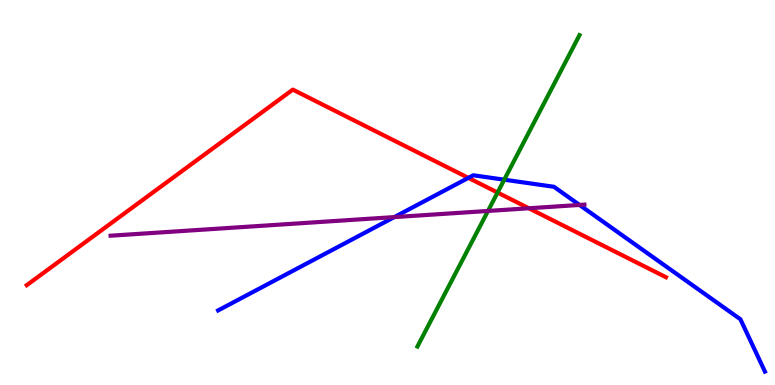[{'lines': ['blue', 'red'], 'intersections': [{'x': 6.04, 'y': 5.38}]}, {'lines': ['green', 'red'], 'intersections': [{'x': 6.42, 'y': 5.0}]}, {'lines': ['purple', 'red'], 'intersections': [{'x': 6.82, 'y': 4.59}]}, {'lines': ['blue', 'green'], 'intersections': [{'x': 6.51, 'y': 5.33}]}, {'lines': ['blue', 'purple'], 'intersections': [{'x': 5.09, 'y': 4.36}, {'x': 7.48, 'y': 4.68}]}, {'lines': ['green', 'purple'], 'intersections': [{'x': 6.3, 'y': 4.52}]}]